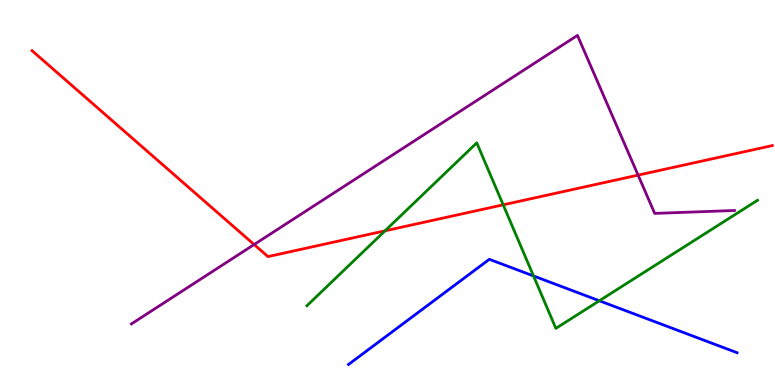[{'lines': ['blue', 'red'], 'intersections': []}, {'lines': ['green', 'red'], 'intersections': [{'x': 4.97, 'y': 4.0}, {'x': 6.49, 'y': 4.68}]}, {'lines': ['purple', 'red'], 'intersections': [{'x': 3.28, 'y': 3.65}, {'x': 8.23, 'y': 5.45}]}, {'lines': ['blue', 'green'], 'intersections': [{'x': 6.88, 'y': 2.83}, {'x': 7.73, 'y': 2.19}]}, {'lines': ['blue', 'purple'], 'intersections': []}, {'lines': ['green', 'purple'], 'intersections': []}]